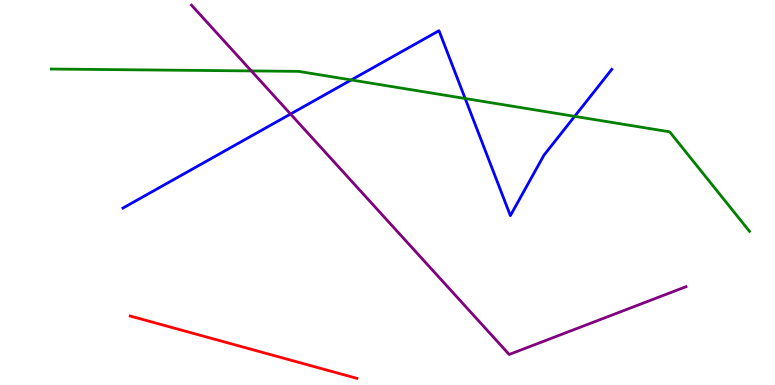[{'lines': ['blue', 'red'], 'intersections': []}, {'lines': ['green', 'red'], 'intersections': []}, {'lines': ['purple', 'red'], 'intersections': []}, {'lines': ['blue', 'green'], 'intersections': [{'x': 4.53, 'y': 7.92}, {'x': 6.0, 'y': 7.44}, {'x': 7.41, 'y': 6.98}]}, {'lines': ['blue', 'purple'], 'intersections': [{'x': 3.75, 'y': 7.04}]}, {'lines': ['green', 'purple'], 'intersections': [{'x': 3.24, 'y': 8.16}]}]